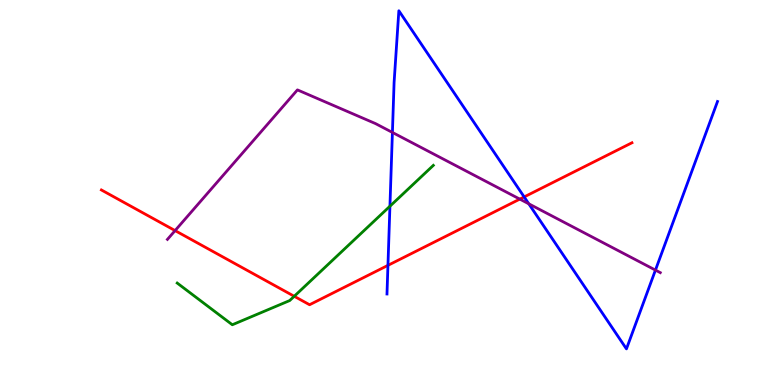[{'lines': ['blue', 'red'], 'intersections': [{'x': 5.01, 'y': 3.11}, {'x': 6.76, 'y': 4.88}]}, {'lines': ['green', 'red'], 'intersections': [{'x': 3.8, 'y': 2.3}]}, {'lines': ['purple', 'red'], 'intersections': [{'x': 2.26, 'y': 4.01}, {'x': 6.71, 'y': 4.83}]}, {'lines': ['blue', 'green'], 'intersections': [{'x': 5.03, 'y': 4.64}]}, {'lines': ['blue', 'purple'], 'intersections': [{'x': 5.06, 'y': 6.56}, {'x': 6.82, 'y': 4.71}, {'x': 8.46, 'y': 2.98}]}, {'lines': ['green', 'purple'], 'intersections': []}]